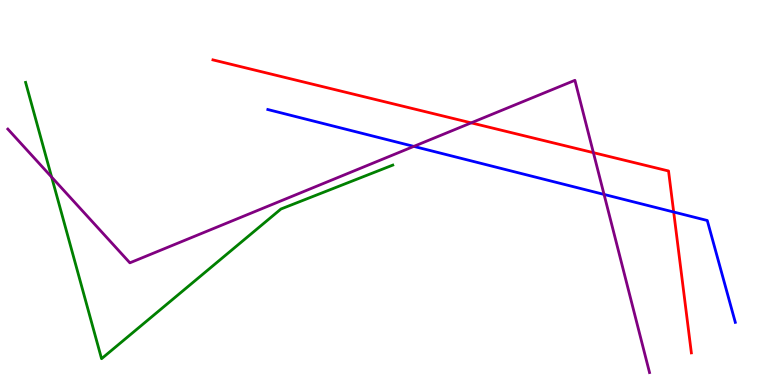[{'lines': ['blue', 'red'], 'intersections': [{'x': 8.69, 'y': 4.49}]}, {'lines': ['green', 'red'], 'intersections': []}, {'lines': ['purple', 'red'], 'intersections': [{'x': 6.08, 'y': 6.81}, {'x': 7.66, 'y': 6.04}]}, {'lines': ['blue', 'green'], 'intersections': []}, {'lines': ['blue', 'purple'], 'intersections': [{'x': 5.34, 'y': 6.2}, {'x': 7.79, 'y': 4.95}]}, {'lines': ['green', 'purple'], 'intersections': [{'x': 0.666, 'y': 5.4}]}]